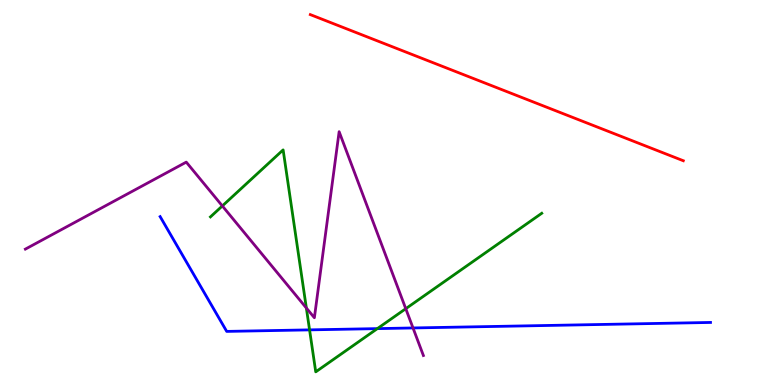[{'lines': ['blue', 'red'], 'intersections': []}, {'lines': ['green', 'red'], 'intersections': []}, {'lines': ['purple', 'red'], 'intersections': []}, {'lines': ['blue', 'green'], 'intersections': [{'x': 3.99, 'y': 1.43}, {'x': 4.87, 'y': 1.46}]}, {'lines': ['blue', 'purple'], 'intersections': [{'x': 5.33, 'y': 1.48}]}, {'lines': ['green', 'purple'], 'intersections': [{'x': 2.87, 'y': 4.65}, {'x': 3.95, 'y': 2.0}, {'x': 5.24, 'y': 1.98}]}]